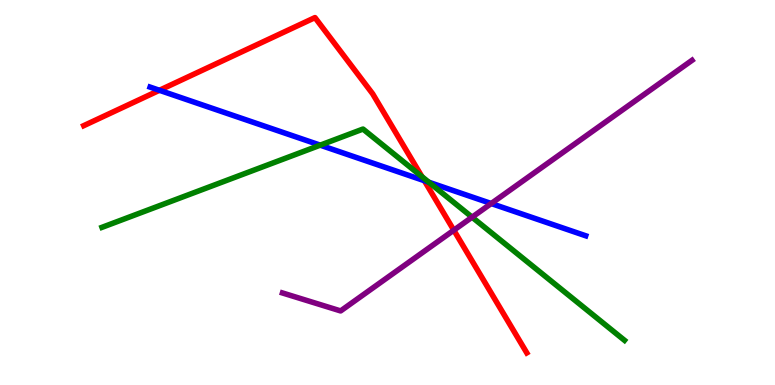[{'lines': ['blue', 'red'], 'intersections': [{'x': 2.06, 'y': 7.65}, {'x': 5.48, 'y': 5.31}]}, {'lines': ['green', 'red'], 'intersections': [{'x': 5.44, 'y': 5.41}]}, {'lines': ['purple', 'red'], 'intersections': [{'x': 5.86, 'y': 4.02}]}, {'lines': ['blue', 'green'], 'intersections': [{'x': 4.13, 'y': 6.23}, {'x': 5.53, 'y': 5.27}]}, {'lines': ['blue', 'purple'], 'intersections': [{'x': 6.34, 'y': 4.71}]}, {'lines': ['green', 'purple'], 'intersections': [{'x': 6.09, 'y': 4.36}]}]